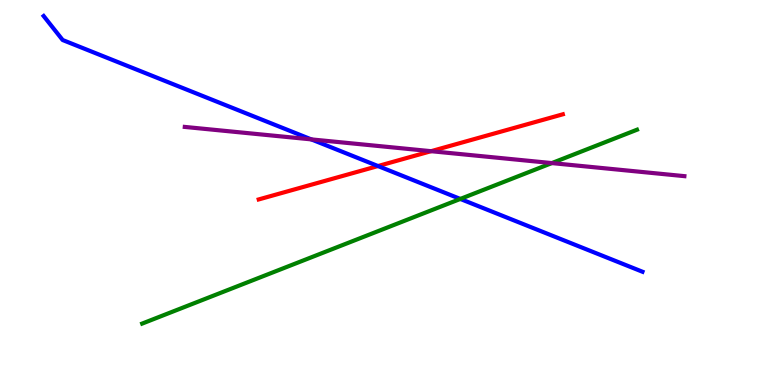[{'lines': ['blue', 'red'], 'intersections': [{'x': 4.88, 'y': 5.69}]}, {'lines': ['green', 'red'], 'intersections': []}, {'lines': ['purple', 'red'], 'intersections': [{'x': 5.56, 'y': 6.07}]}, {'lines': ['blue', 'green'], 'intersections': [{'x': 5.94, 'y': 4.83}]}, {'lines': ['blue', 'purple'], 'intersections': [{'x': 4.02, 'y': 6.38}]}, {'lines': ['green', 'purple'], 'intersections': [{'x': 7.12, 'y': 5.76}]}]